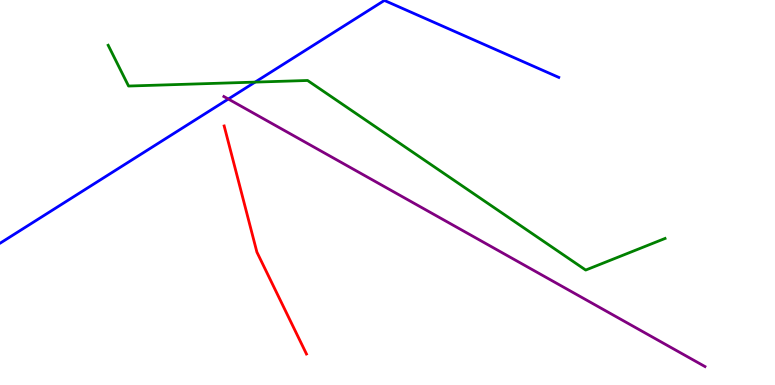[{'lines': ['blue', 'red'], 'intersections': []}, {'lines': ['green', 'red'], 'intersections': []}, {'lines': ['purple', 'red'], 'intersections': []}, {'lines': ['blue', 'green'], 'intersections': [{'x': 3.29, 'y': 7.87}]}, {'lines': ['blue', 'purple'], 'intersections': [{'x': 2.95, 'y': 7.43}]}, {'lines': ['green', 'purple'], 'intersections': []}]